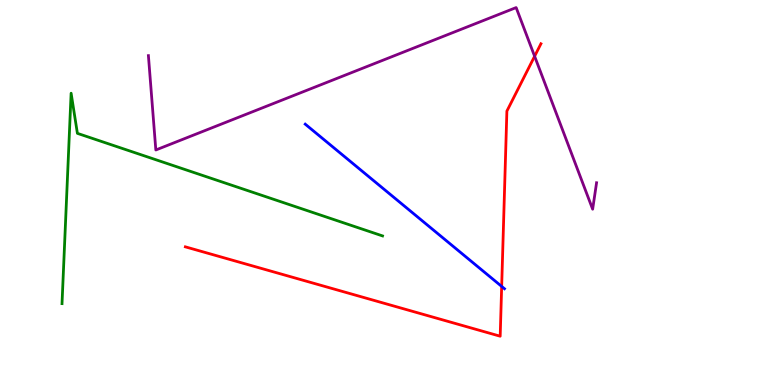[{'lines': ['blue', 'red'], 'intersections': [{'x': 6.47, 'y': 2.56}]}, {'lines': ['green', 'red'], 'intersections': []}, {'lines': ['purple', 'red'], 'intersections': [{'x': 6.9, 'y': 8.54}]}, {'lines': ['blue', 'green'], 'intersections': []}, {'lines': ['blue', 'purple'], 'intersections': []}, {'lines': ['green', 'purple'], 'intersections': []}]